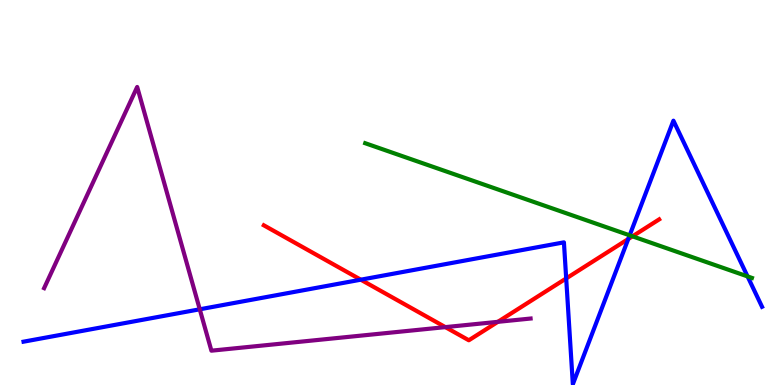[{'lines': ['blue', 'red'], 'intersections': [{'x': 4.66, 'y': 2.74}, {'x': 7.31, 'y': 2.77}, {'x': 8.11, 'y': 3.79}]}, {'lines': ['green', 'red'], 'intersections': [{'x': 8.16, 'y': 3.86}]}, {'lines': ['purple', 'red'], 'intersections': [{'x': 5.75, 'y': 1.5}, {'x': 6.42, 'y': 1.64}]}, {'lines': ['blue', 'green'], 'intersections': [{'x': 8.12, 'y': 3.89}, {'x': 9.65, 'y': 2.82}]}, {'lines': ['blue', 'purple'], 'intersections': [{'x': 2.58, 'y': 1.97}]}, {'lines': ['green', 'purple'], 'intersections': []}]